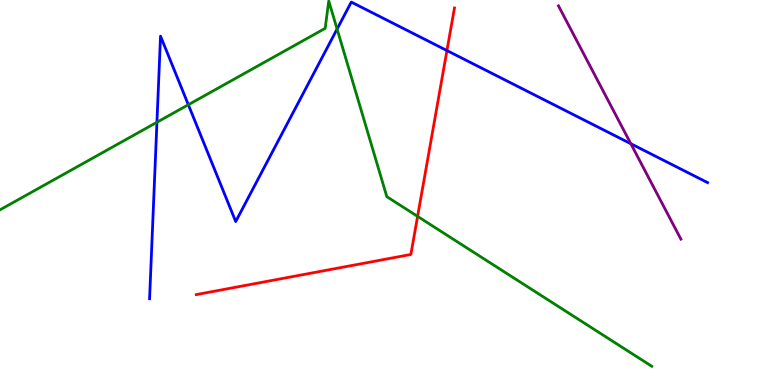[{'lines': ['blue', 'red'], 'intersections': [{'x': 5.77, 'y': 8.69}]}, {'lines': ['green', 'red'], 'intersections': [{'x': 5.39, 'y': 4.38}]}, {'lines': ['purple', 'red'], 'intersections': []}, {'lines': ['blue', 'green'], 'intersections': [{'x': 2.02, 'y': 6.82}, {'x': 2.43, 'y': 7.28}, {'x': 4.35, 'y': 9.25}]}, {'lines': ['blue', 'purple'], 'intersections': [{'x': 8.14, 'y': 6.27}]}, {'lines': ['green', 'purple'], 'intersections': []}]